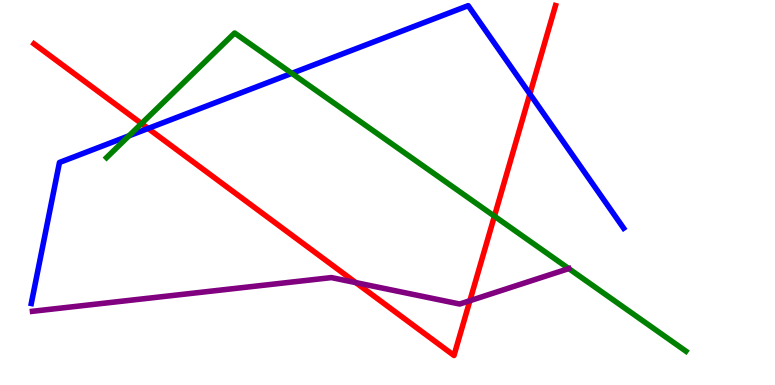[{'lines': ['blue', 'red'], 'intersections': [{'x': 1.91, 'y': 6.66}, {'x': 6.84, 'y': 7.56}]}, {'lines': ['green', 'red'], 'intersections': [{'x': 1.83, 'y': 6.79}, {'x': 6.38, 'y': 4.39}]}, {'lines': ['purple', 'red'], 'intersections': [{'x': 4.59, 'y': 2.66}, {'x': 6.06, 'y': 2.19}]}, {'lines': ['blue', 'green'], 'intersections': [{'x': 1.66, 'y': 6.47}, {'x': 3.77, 'y': 8.1}]}, {'lines': ['blue', 'purple'], 'intersections': []}, {'lines': ['green', 'purple'], 'intersections': [{'x': 7.34, 'y': 3.02}]}]